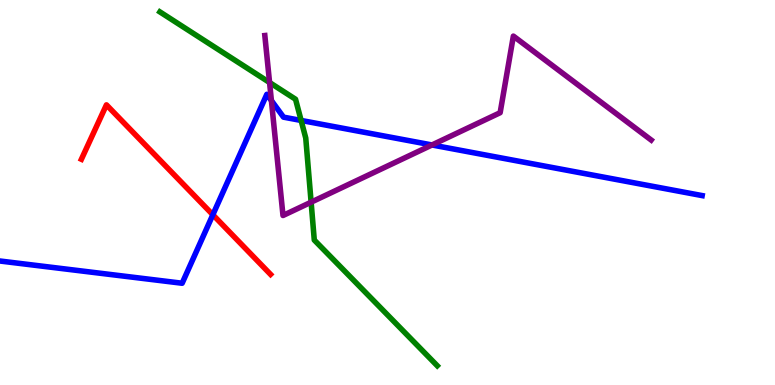[{'lines': ['blue', 'red'], 'intersections': [{'x': 2.75, 'y': 4.42}]}, {'lines': ['green', 'red'], 'intersections': []}, {'lines': ['purple', 'red'], 'intersections': []}, {'lines': ['blue', 'green'], 'intersections': [{'x': 3.89, 'y': 6.87}]}, {'lines': ['blue', 'purple'], 'intersections': [{'x': 3.5, 'y': 7.39}, {'x': 5.57, 'y': 6.23}]}, {'lines': ['green', 'purple'], 'intersections': [{'x': 3.48, 'y': 7.86}, {'x': 4.01, 'y': 4.75}]}]